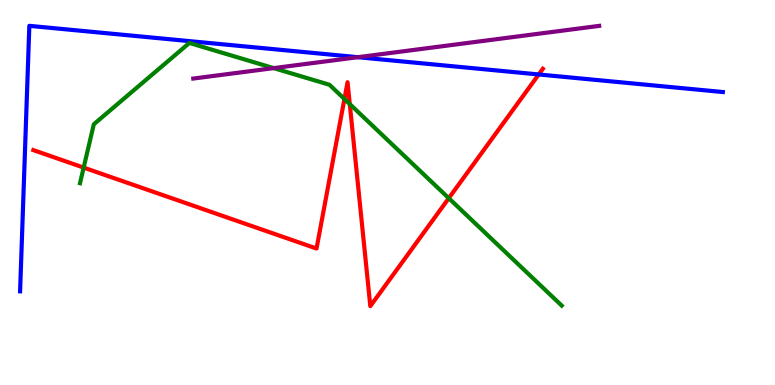[{'lines': ['blue', 'red'], 'intersections': [{'x': 6.95, 'y': 8.07}]}, {'lines': ['green', 'red'], 'intersections': [{'x': 1.08, 'y': 5.65}, {'x': 4.44, 'y': 7.43}, {'x': 4.51, 'y': 7.3}, {'x': 5.79, 'y': 4.85}]}, {'lines': ['purple', 'red'], 'intersections': []}, {'lines': ['blue', 'green'], 'intersections': []}, {'lines': ['blue', 'purple'], 'intersections': [{'x': 4.62, 'y': 8.51}]}, {'lines': ['green', 'purple'], 'intersections': [{'x': 3.53, 'y': 8.23}]}]